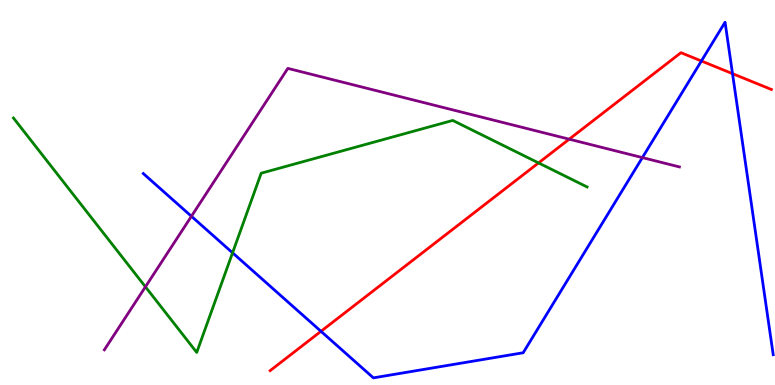[{'lines': ['blue', 'red'], 'intersections': [{'x': 4.14, 'y': 1.39}, {'x': 9.05, 'y': 8.42}, {'x': 9.45, 'y': 8.09}]}, {'lines': ['green', 'red'], 'intersections': [{'x': 6.95, 'y': 5.77}]}, {'lines': ['purple', 'red'], 'intersections': [{'x': 7.34, 'y': 6.38}]}, {'lines': ['blue', 'green'], 'intersections': [{'x': 3.0, 'y': 3.43}]}, {'lines': ['blue', 'purple'], 'intersections': [{'x': 2.47, 'y': 4.38}, {'x': 8.29, 'y': 5.91}]}, {'lines': ['green', 'purple'], 'intersections': [{'x': 1.88, 'y': 2.55}]}]